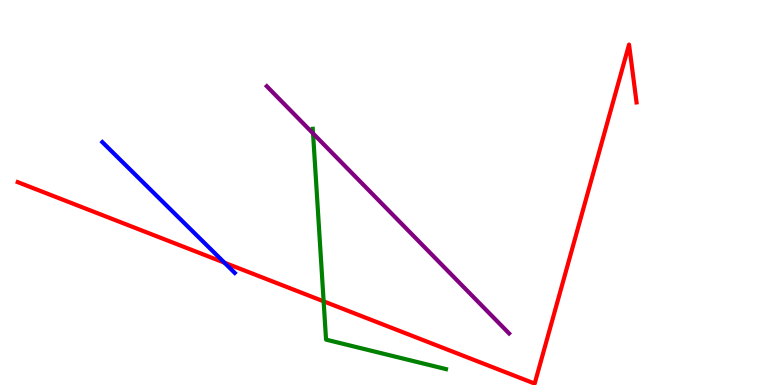[{'lines': ['blue', 'red'], 'intersections': [{'x': 2.9, 'y': 3.18}]}, {'lines': ['green', 'red'], 'intersections': [{'x': 4.18, 'y': 2.17}]}, {'lines': ['purple', 'red'], 'intersections': []}, {'lines': ['blue', 'green'], 'intersections': []}, {'lines': ['blue', 'purple'], 'intersections': []}, {'lines': ['green', 'purple'], 'intersections': [{'x': 4.04, 'y': 6.53}]}]